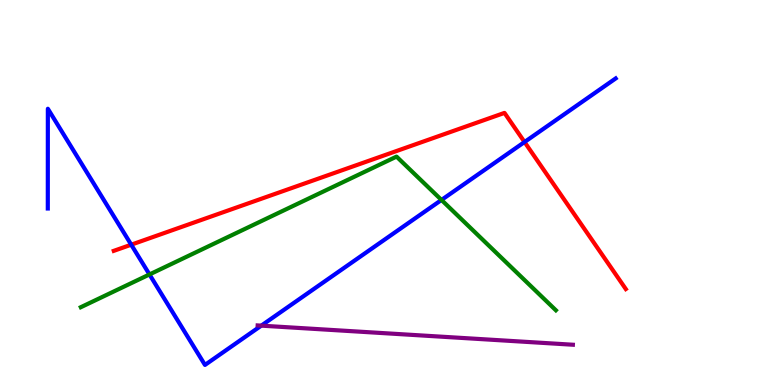[{'lines': ['blue', 'red'], 'intersections': [{'x': 1.69, 'y': 3.64}, {'x': 6.77, 'y': 6.31}]}, {'lines': ['green', 'red'], 'intersections': []}, {'lines': ['purple', 'red'], 'intersections': []}, {'lines': ['blue', 'green'], 'intersections': [{'x': 1.93, 'y': 2.87}, {'x': 5.7, 'y': 4.81}]}, {'lines': ['blue', 'purple'], 'intersections': [{'x': 3.37, 'y': 1.54}]}, {'lines': ['green', 'purple'], 'intersections': []}]